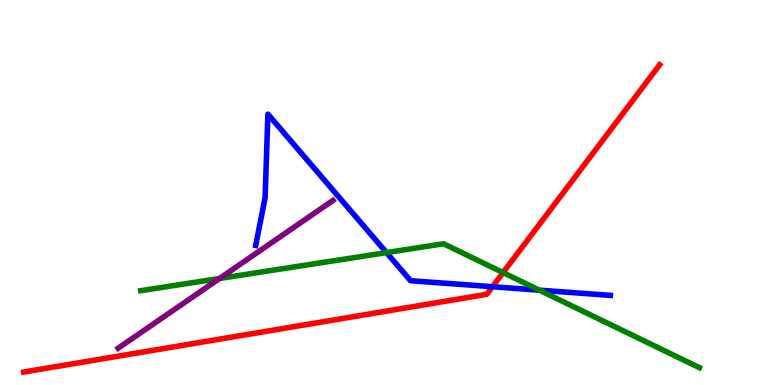[{'lines': ['blue', 'red'], 'intersections': [{'x': 6.35, 'y': 2.55}]}, {'lines': ['green', 'red'], 'intersections': [{'x': 6.49, 'y': 2.92}]}, {'lines': ['purple', 'red'], 'intersections': []}, {'lines': ['blue', 'green'], 'intersections': [{'x': 4.99, 'y': 3.44}, {'x': 6.96, 'y': 2.46}]}, {'lines': ['blue', 'purple'], 'intersections': []}, {'lines': ['green', 'purple'], 'intersections': [{'x': 2.83, 'y': 2.77}]}]